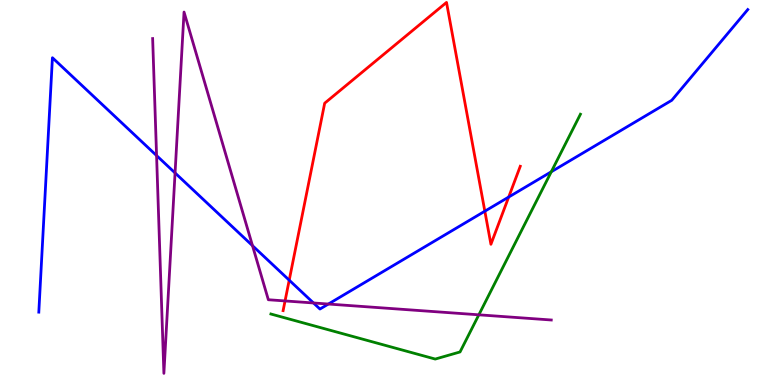[{'lines': ['blue', 'red'], 'intersections': [{'x': 3.73, 'y': 2.72}, {'x': 6.26, 'y': 4.51}, {'x': 6.56, 'y': 4.88}]}, {'lines': ['green', 'red'], 'intersections': []}, {'lines': ['purple', 'red'], 'intersections': [{'x': 3.68, 'y': 2.18}]}, {'lines': ['blue', 'green'], 'intersections': [{'x': 7.11, 'y': 5.54}]}, {'lines': ['blue', 'purple'], 'intersections': [{'x': 2.02, 'y': 5.96}, {'x': 2.26, 'y': 5.51}, {'x': 3.26, 'y': 3.62}, {'x': 4.05, 'y': 2.13}, {'x': 4.24, 'y': 2.1}]}, {'lines': ['green', 'purple'], 'intersections': [{'x': 6.18, 'y': 1.82}]}]